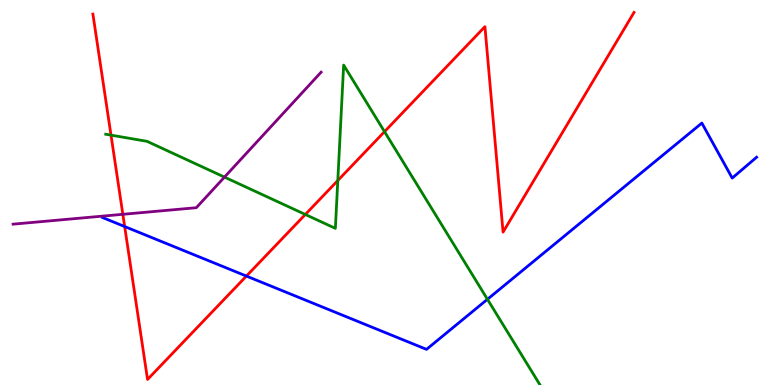[{'lines': ['blue', 'red'], 'intersections': [{'x': 1.61, 'y': 4.12}, {'x': 3.18, 'y': 2.83}]}, {'lines': ['green', 'red'], 'intersections': [{'x': 1.43, 'y': 6.49}, {'x': 3.94, 'y': 4.43}, {'x': 4.36, 'y': 5.31}, {'x': 4.96, 'y': 6.58}]}, {'lines': ['purple', 'red'], 'intersections': [{'x': 1.59, 'y': 4.43}]}, {'lines': ['blue', 'green'], 'intersections': [{'x': 6.29, 'y': 2.23}]}, {'lines': ['blue', 'purple'], 'intersections': []}, {'lines': ['green', 'purple'], 'intersections': [{'x': 2.9, 'y': 5.4}]}]